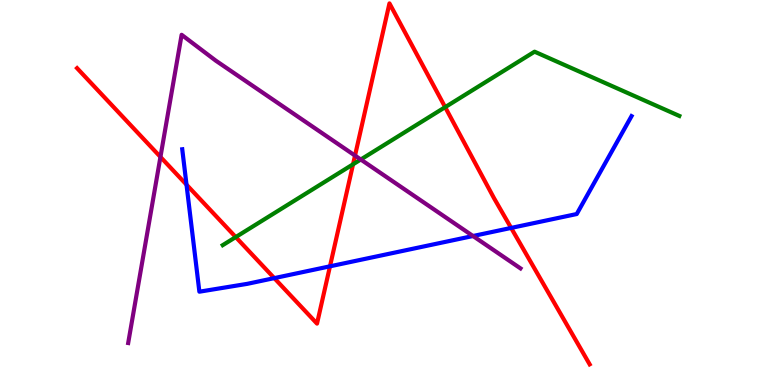[{'lines': ['blue', 'red'], 'intersections': [{'x': 2.41, 'y': 5.2}, {'x': 3.54, 'y': 2.78}, {'x': 4.26, 'y': 3.08}, {'x': 6.6, 'y': 4.08}]}, {'lines': ['green', 'red'], 'intersections': [{'x': 3.04, 'y': 3.84}, {'x': 4.56, 'y': 5.73}, {'x': 5.74, 'y': 7.22}]}, {'lines': ['purple', 'red'], 'intersections': [{'x': 2.07, 'y': 5.92}, {'x': 4.58, 'y': 5.96}]}, {'lines': ['blue', 'green'], 'intersections': []}, {'lines': ['blue', 'purple'], 'intersections': [{'x': 6.1, 'y': 3.87}]}, {'lines': ['green', 'purple'], 'intersections': [{'x': 4.66, 'y': 5.86}]}]